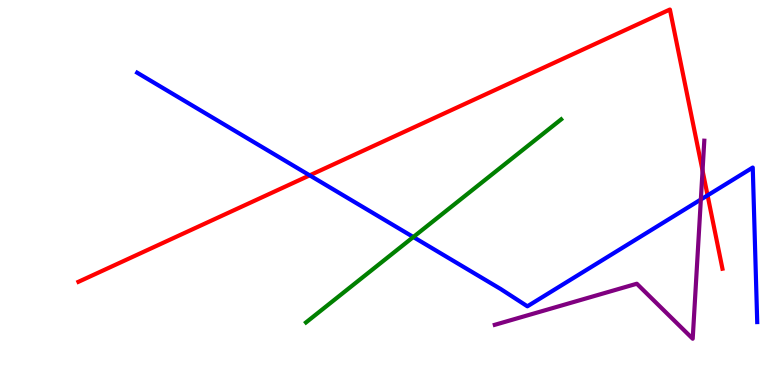[{'lines': ['blue', 'red'], 'intersections': [{'x': 4.0, 'y': 5.45}, {'x': 9.13, 'y': 4.93}]}, {'lines': ['green', 'red'], 'intersections': []}, {'lines': ['purple', 'red'], 'intersections': [{'x': 9.07, 'y': 5.57}]}, {'lines': ['blue', 'green'], 'intersections': [{'x': 5.33, 'y': 3.84}]}, {'lines': ['blue', 'purple'], 'intersections': [{'x': 9.04, 'y': 4.82}]}, {'lines': ['green', 'purple'], 'intersections': []}]